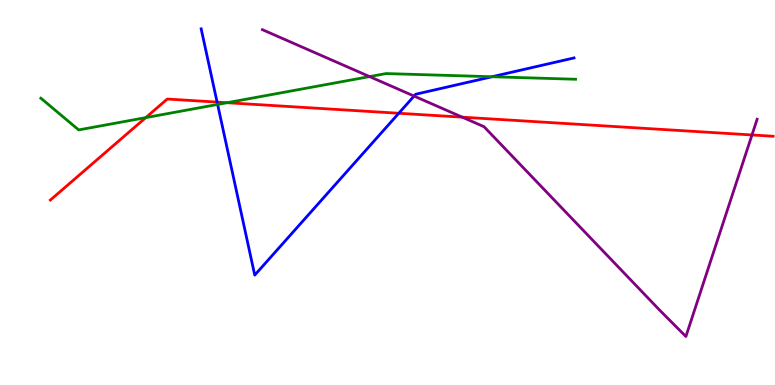[{'lines': ['blue', 'red'], 'intersections': [{'x': 2.8, 'y': 7.35}, {'x': 5.15, 'y': 7.06}]}, {'lines': ['green', 'red'], 'intersections': [{'x': 1.88, 'y': 6.95}, {'x': 2.93, 'y': 7.33}]}, {'lines': ['purple', 'red'], 'intersections': [{'x': 5.96, 'y': 6.96}, {'x': 9.7, 'y': 6.49}]}, {'lines': ['blue', 'green'], 'intersections': [{'x': 2.81, 'y': 7.29}, {'x': 6.35, 'y': 8.01}]}, {'lines': ['blue', 'purple'], 'intersections': [{'x': 5.34, 'y': 7.5}]}, {'lines': ['green', 'purple'], 'intersections': [{'x': 4.77, 'y': 8.01}]}]